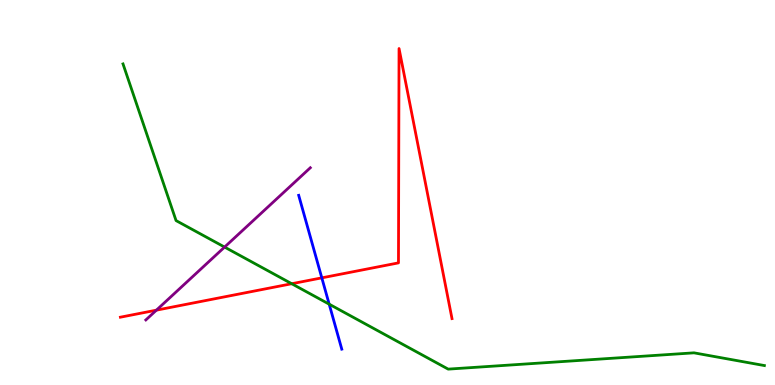[{'lines': ['blue', 'red'], 'intersections': [{'x': 4.15, 'y': 2.78}]}, {'lines': ['green', 'red'], 'intersections': [{'x': 3.76, 'y': 2.63}]}, {'lines': ['purple', 'red'], 'intersections': [{'x': 2.02, 'y': 1.94}]}, {'lines': ['blue', 'green'], 'intersections': [{'x': 4.25, 'y': 2.1}]}, {'lines': ['blue', 'purple'], 'intersections': []}, {'lines': ['green', 'purple'], 'intersections': [{'x': 2.9, 'y': 3.58}]}]